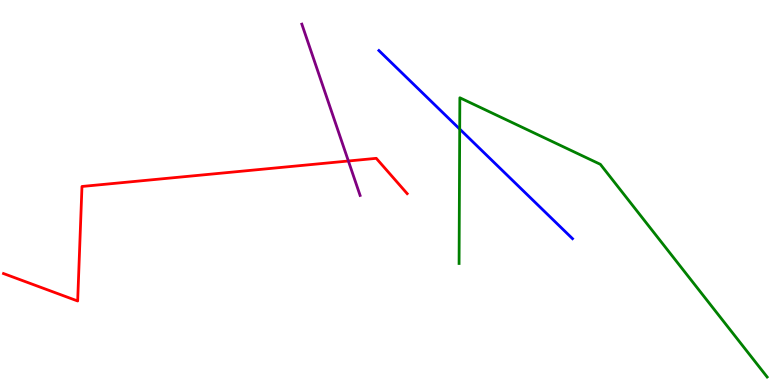[{'lines': ['blue', 'red'], 'intersections': []}, {'lines': ['green', 'red'], 'intersections': []}, {'lines': ['purple', 'red'], 'intersections': [{'x': 4.5, 'y': 5.82}]}, {'lines': ['blue', 'green'], 'intersections': [{'x': 5.93, 'y': 6.65}]}, {'lines': ['blue', 'purple'], 'intersections': []}, {'lines': ['green', 'purple'], 'intersections': []}]